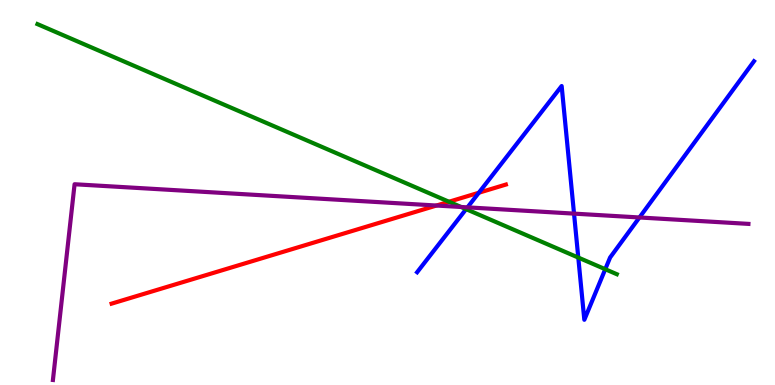[{'lines': ['blue', 'red'], 'intersections': [{'x': 6.18, 'y': 4.99}]}, {'lines': ['green', 'red'], 'intersections': [{'x': 5.79, 'y': 4.76}]}, {'lines': ['purple', 'red'], 'intersections': [{'x': 5.63, 'y': 4.66}]}, {'lines': ['blue', 'green'], 'intersections': [{'x': 6.01, 'y': 4.57}, {'x': 7.46, 'y': 3.31}, {'x': 7.81, 'y': 3.01}]}, {'lines': ['blue', 'purple'], 'intersections': [{'x': 6.03, 'y': 4.61}, {'x': 7.41, 'y': 4.45}, {'x': 8.25, 'y': 4.35}]}, {'lines': ['green', 'purple'], 'intersections': [{'x': 5.95, 'y': 4.62}]}]